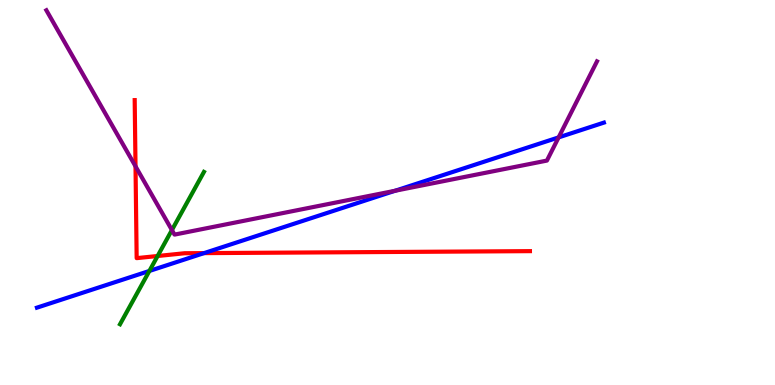[{'lines': ['blue', 'red'], 'intersections': [{'x': 2.63, 'y': 3.43}]}, {'lines': ['green', 'red'], 'intersections': [{'x': 2.03, 'y': 3.35}]}, {'lines': ['purple', 'red'], 'intersections': [{'x': 1.75, 'y': 5.68}]}, {'lines': ['blue', 'green'], 'intersections': [{'x': 1.93, 'y': 2.96}]}, {'lines': ['blue', 'purple'], 'intersections': [{'x': 5.1, 'y': 5.05}, {'x': 7.21, 'y': 6.43}]}, {'lines': ['green', 'purple'], 'intersections': [{'x': 2.22, 'y': 4.02}]}]